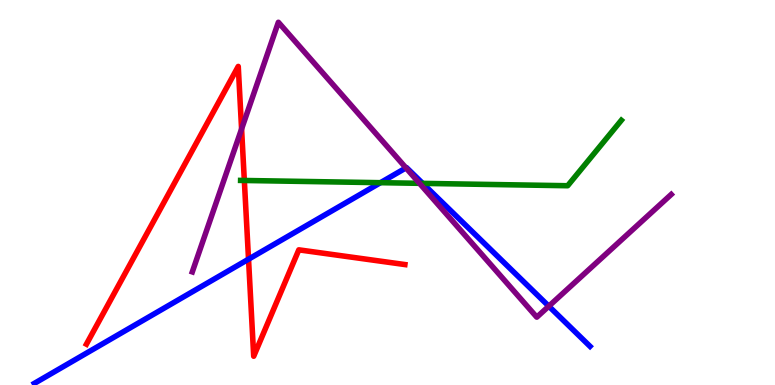[{'lines': ['blue', 'red'], 'intersections': [{'x': 3.21, 'y': 3.27}]}, {'lines': ['green', 'red'], 'intersections': [{'x': 3.15, 'y': 5.31}]}, {'lines': ['purple', 'red'], 'intersections': [{'x': 3.12, 'y': 6.65}]}, {'lines': ['blue', 'green'], 'intersections': [{'x': 4.91, 'y': 5.25}, {'x': 5.45, 'y': 5.24}]}, {'lines': ['blue', 'purple'], 'intersections': [{'x': 5.24, 'y': 5.64}, {'x': 7.08, 'y': 2.05}]}, {'lines': ['green', 'purple'], 'intersections': [{'x': 5.41, 'y': 5.24}]}]